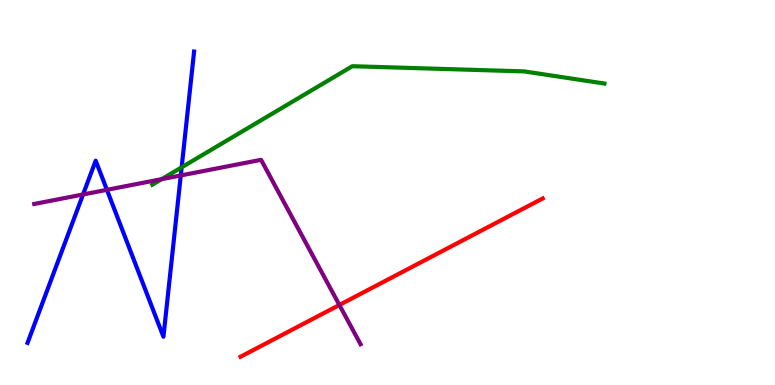[{'lines': ['blue', 'red'], 'intersections': []}, {'lines': ['green', 'red'], 'intersections': []}, {'lines': ['purple', 'red'], 'intersections': [{'x': 4.38, 'y': 2.08}]}, {'lines': ['blue', 'green'], 'intersections': [{'x': 2.34, 'y': 5.65}]}, {'lines': ['blue', 'purple'], 'intersections': [{'x': 1.07, 'y': 4.95}, {'x': 1.38, 'y': 5.07}, {'x': 2.33, 'y': 5.44}]}, {'lines': ['green', 'purple'], 'intersections': [{'x': 2.09, 'y': 5.35}]}]